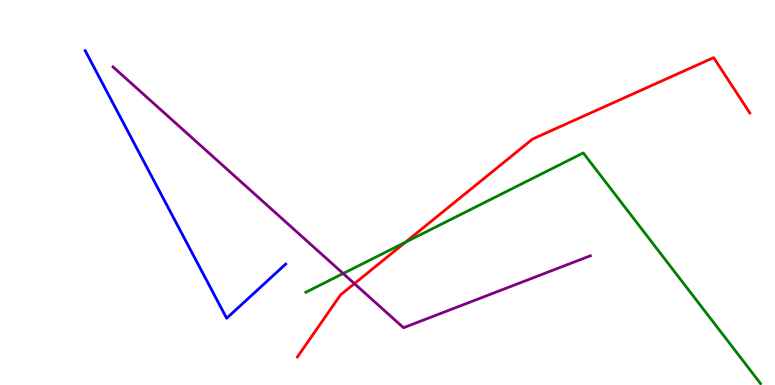[{'lines': ['blue', 'red'], 'intersections': []}, {'lines': ['green', 'red'], 'intersections': [{'x': 5.23, 'y': 3.71}]}, {'lines': ['purple', 'red'], 'intersections': [{'x': 4.57, 'y': 2.63}]}, {'lines': ['blue', 'green'], 'intersections': []}, {'lines': ['blue', 'purple'], 'intersections': []}, {'lines': ['green', 'purple'], 'intersections': [{'x': 4.43, 'y': 2.9}]}]